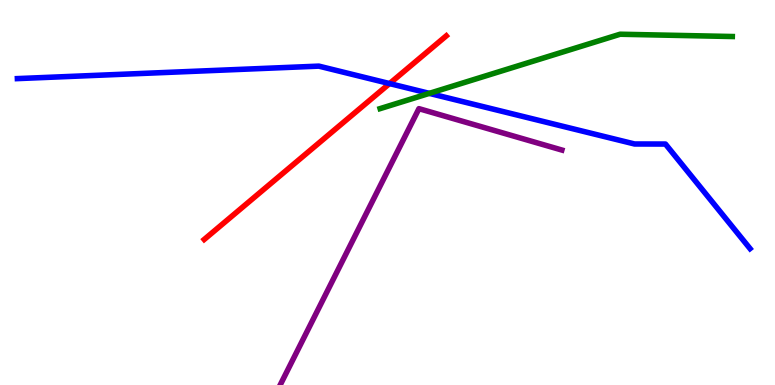[{'lines': ['blue', 'red'], 'intersections': [{'x': 5.03, 'y': 7.83}]}, {'lines': ['green', 'red'], 'intersections': []}, {'lines': ['purple', 'red'], 'intersections': []}, {'lines': ['blue', 'green'], 'intersections': [{'x': 5.54, 'y': 7.57}]}, {'lines': ['blue', 'purple'], 'intersections': []}, {'lines': ['green', 'purple'], 'intersections': []}]